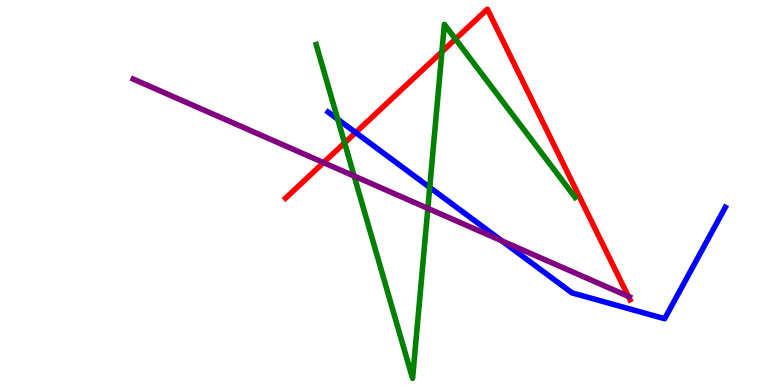[{'lines': ['blue', 'red'], 'intersections': [{'x': 4.59, 'y': 6.56}]}, {'lines': ['green', 'red'], 'intersections': [{'x': 4.45, 'y': 6.29}, {'x': 5.7, 'y': 8.66}, {'x': 5.88, 'y': 8.99}]}, {'lines': ['purple', 'red'], 'intersections': [{'x': 4.17, 'y': 5.78}, {'x': 8.11, 'y': 2.3}]}, {'lines': ['blue', 'green'], 'intersections': [{'x': 4.36, 'y': 6.9}, {'x': 5.54, 'y': 5.13}]}, {'lines': ['blue', 'purple'], 'intersections': [{'x': 6.48, 'y': 3.74}]}, {'lines': ['green', 'purple'], 'intersections': [{'x': 4.57, 'y': 5.43}, {'x': 5.52, 'y': 4.59}]}]